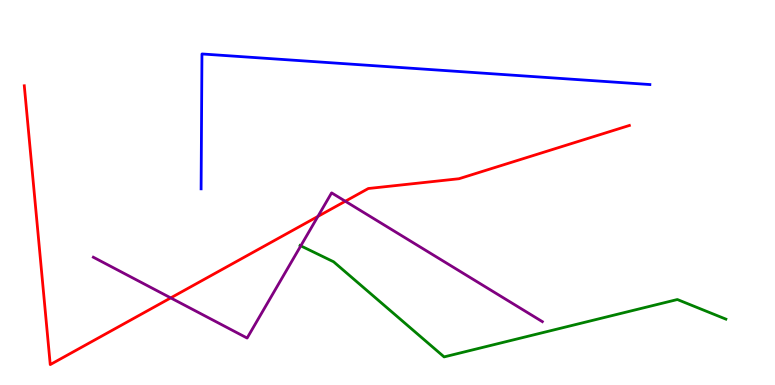[{'lines': ['blue', 'red'], 'intersections': []}, {'lines': ['green', 'red'], 'intersections': []}, {'lines': ['purple', 'red'], 'intersections': [{'x': 2.2, 'y': 2.26}, {'x': 4.1, 'y': 4.38}, {'x': 4.46, 'y': 4.77}]}, {'lines': ['blue', 'green'], 'intersections': []}, {'lines': ['blue', 'purple'], 'intersections': []}, {'lines': ['green', 'purple'], 'intersections': [{'x': 3.88, 'y': 3.61}]}]